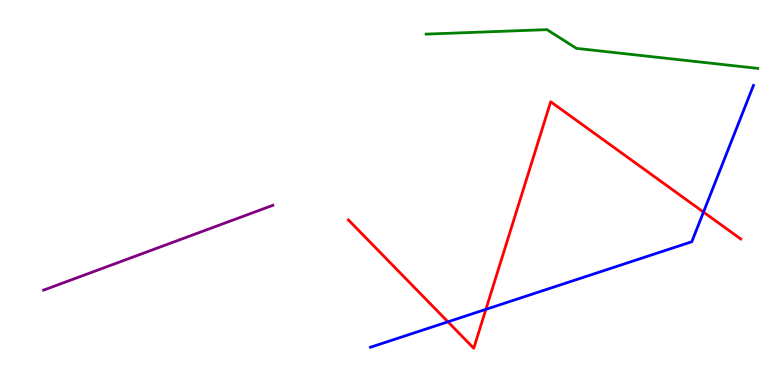[{'lines': ['blue', 'red'], 'intersections': [{'x': 5.78, 'y': 1.64}, {'x': 6.27, 'y': 1.96}, {'x': 9.08, 'y': 4.49}]}, {'lines': ['green', 'red'], 'intersections': []}, {'lines': ['purple', 'red'], 'intersections': []}, {'lines': ['blue', 'green'], 'intersections': []}, {'lines': ['blue', 'purple'], 'intersections': []}, {'lines': ['green', 'purple'], 'intersections': []}]